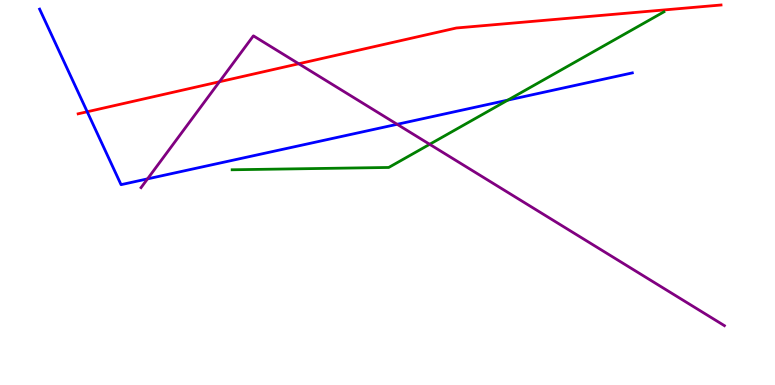[{'lines': ['blue', 'red'], 'intersections': [{'x': 1.13, 'y': 7.1}]}, {'lines': ['green', 'red'], 'intersections': []}, {'lines': ['purple', 'red'], 'intersections': [{'x': 2.83, 'y': 7.88}, {'x': 3.85, 'y': 8.34}]}, {'lines': ['blue', 'green'], 'intersections': [{'x': 6.55, 'y': 7.4}]}, {'lines': ['blue', 'purple'], 'intersections': [{'x': 1.9, 'y': 5.35}, {'x': 5.12, 'y': 6.77}]}, {'lines': ['green', 'purple'], 'intersections': [{'x': 5.54, 'y': 6.25}]}]